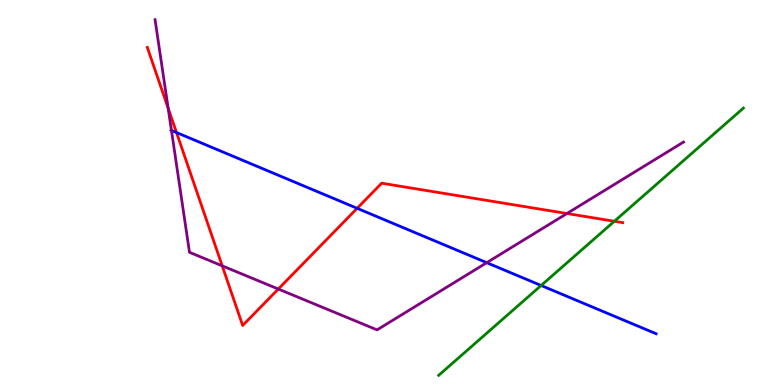[{'lines': ['blue', 'red'], 'intersections': [{'x': 2.28, 'y': 6.56}, {'x': 4.61, 'y': 4.59}]}, {'lines': ['green', 'red'], 'intersections': [{'x': 7.93, 'y': 4.25}]}, {'lines': ['purple', 'red'], 'intersections': [{'x': 2.17, 'y': 7.19}, {'x': 2.87, 'y': 3.09}, {'x': 3.59, 'y': 2.49}, {'x': 7.32, 'y': 4.45}]}, {'lines': ['blue', 'green'], 'intersections': [{'x': 6.98, 'y': 2.58}]}, {'lines': ['blue', 'purple'], 'intersections': [{'x': 2.21, 'y': 6.61}, {'x': 6.28, 'y': 3.18}]}, {'lines': ['green', 'purple'], 'intersections': []}]